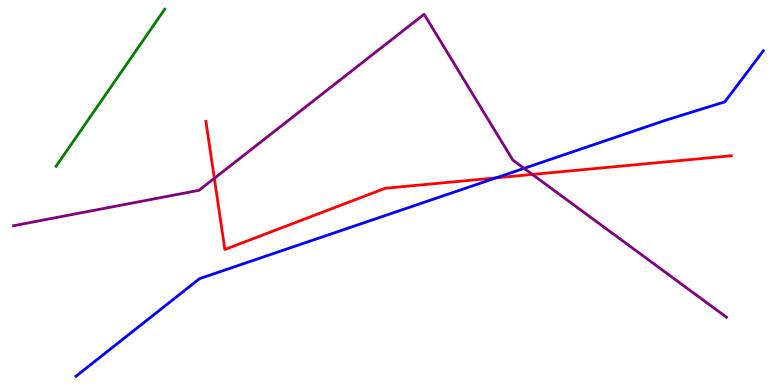[{'lines': ['blue', 'red'], 'intersections': [{'x': 6.4, 'y': 5.38}]}, {'lines': ['green', 'red'], 'intersections': []}, {'lines': ['purple', 'red'], 'intersections': [{'x': 2.77, 'y': 5.37}, {'x': 6.87, 'y': 5.47}]}, {'lines': ['blue', 'green'], 'intersections': []}, {'lines': ['blue', 'purple'], 'intersections': [{'x': 6.76, 'y': 5.63}]}, {'lines': ['green', 'purple'], 'intersections': []}]